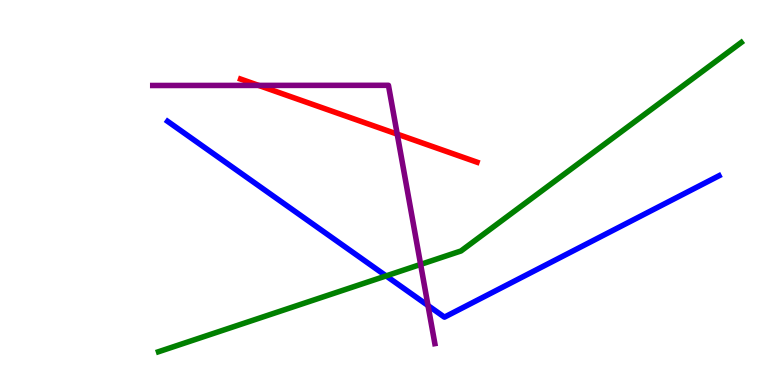[{'lines': ['blue', 'red'], 'intersections': []}, {'lines': ['green', 'red'], 'intersections': []}, {'lines': ['purple', 'red'], 'intersections': [{'x': 3.34, 'y': 7.78}, {'x': 5.13, 'y': 6.52}]}, {'lines': ['blue', 'green'], 'intersections': [{'x': 4.98, 'y': 2.83}]}, {'lines': ['blue', 'purple'], 'intersections': [{'x': 5.52, 'y': 2.06}]}, {'lines': ['green', 'purple'], 'intersections': [{'x': 5.43, 'y': 3.13}]}]